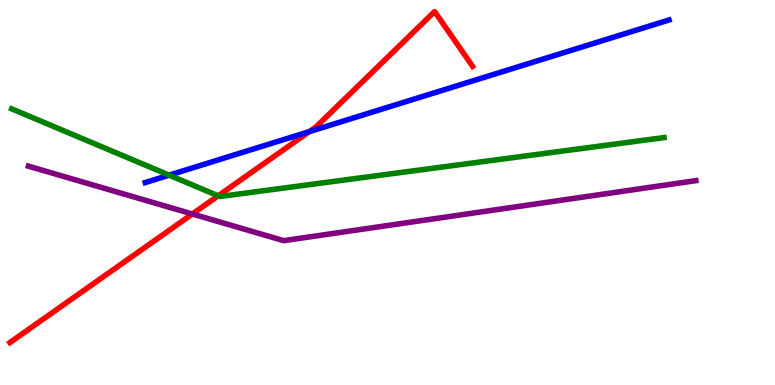[{'lines': ['blue', 'red'], 'intersections': [{'x': 3.99, 'y': 6.58}]}, {'lines': ['green', 'red'], 'intersections': [{'x': 2.82, 'y': 4.91}]}, {'lines': ['purple', 'red'], 'intersections': [{'x': 2.48, 'y': 4.44}]}, {'lines': ['blue', 'green'], 'intersections': [{'x': 2.18, 'y': 5.45}]}, {'lines': ['blue', 'purple'], 'intersections': []}, {'lines': ['green', 'purple'], 'intersections': []}]